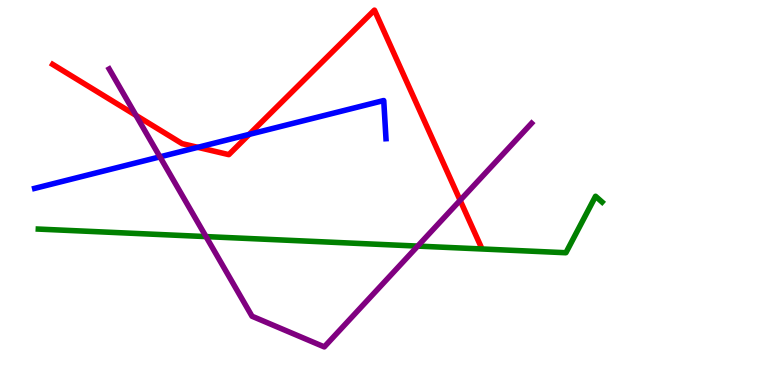[{'lines': ['blue', 'red'], 'intersections': [{'x': 2.55, 'y': 6.17}, {'x': 3.22, 'y': 6.51}]}, {'lines': ['green', 'red'], 'intersections': []}, {'lines': ['purple', 'red'], 'intersections': [{'x': 1.75, 'y': 7.0}, {'x': 5.94, 'y': 4.8}]}, {'lines': ['blue', 'green'], 'intersections': []}, {'lines': ['blue', 'purple'], 'intersections': [{'x': 2.06, 'y': 5.93}]}, {'lines': ['green', 'purple'], 'intersections': [{'x': 2.66, 'y': 3.85}, {'x': 5.39, 'y': 3.61}]}]